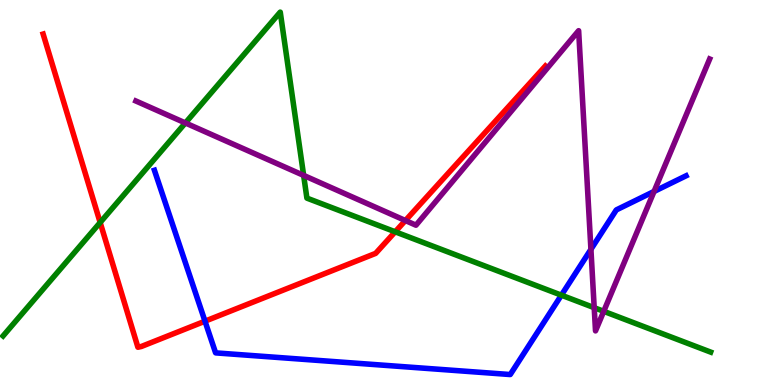[{'lines': ['blue', 'red'], 'intersections': [{'x': 2.65, 'y': 1.66}]}, {'lines': ['green', 'red'], 'intersections': [{'x': 1.29, 'y': 4.22}, {'x': 5.1, 'y': 3.98}]}, {'lines': ['purple', 'red'], 'intersections': [{'x': 5.23, 'y': 4.27}]}, {'lines': ['blue', 'green'], 'intersections': [{'x': 7.24, 'y': 2.33}]}, {'lines': ['blue', 'purple'], 'intersections': [{'x': 7.62, 'y': 3.52}, {'x': 8.44, 'y': 5.03}]}, {'lines': ['green', 'purple'], 'intersections': [{'x': 2.39, 'y': 6.81}, {'x': 3.92, 'y': 5.44}, {'x': 7.67, 'y': 2.01}, {'x': 7.79, 'y': 1.91}]}]